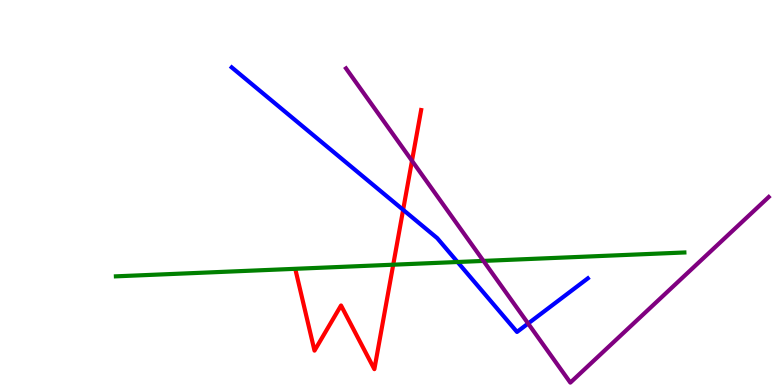[{'lines': ['blue', 'red'], 'intersections': [{'x': 5.2, 'y': 4.55}]}, {'lines': ['green', 'red'], 'intersections': [{'x': 5.07, 'y': 3.12}]}, {'lines': ['purple', 'red'], 'intersections': [{'x': 5.32, 'y': 5.82}]}, {'lines': ['blue', 'green'], 'intersections': [{'x': 5.9, 'y': 3.19}]}, {'lines': ['blue', 'purple'], 'intersections': [{'x': 6.81, 'y': 1.6}]}, {'lines': ['green', 'purple'], 'intersections': [{'x': 6.24, 'y': 3.22}]}]